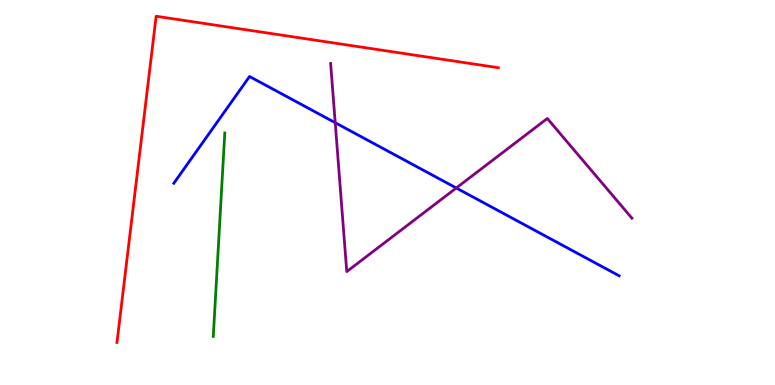[{'lines': ['blue', 'red'], 'intersections': []}, {'lines': ['green', 'red'], 'intersections': []}, {'lines': ['purple', 'red'], 'intersections': []}, {'lines': ['blue', 'green'], 'intersections': []}, {'lines': ['blue', 'purple'], 'intersections': [{'x': 4.33, 'y': 6.81}, {'x': 5.89, 'y': 5.12}]}, {'lines': ['green', 'purple'], 'intersections': []}]